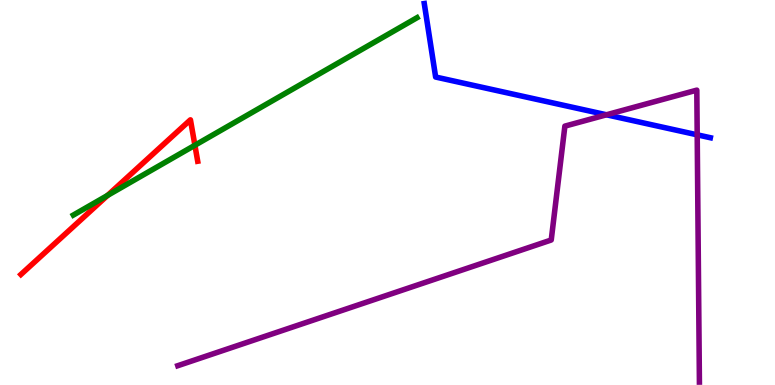[{'lines': ['blue', 'red'], 'intersections': []}, {'lines': ['green', 'red'], 'intersections': [{'x': 1.39, 'y': 4.92}, {'x': 2.51, 'y': 6.23}]}, {'lines': ['purple', 'red'], 'intersections': []}, {'lines': ['blue', 'green'], 'intersections': []}, {'lines': ['blue', 'purple'], 'intersections': [{'x': 7.83, 'y': 7.02}, {'x': 9.0, 'y': 6.5}]}, {'lines': ['green', 'purple'], 'intersections': []}]